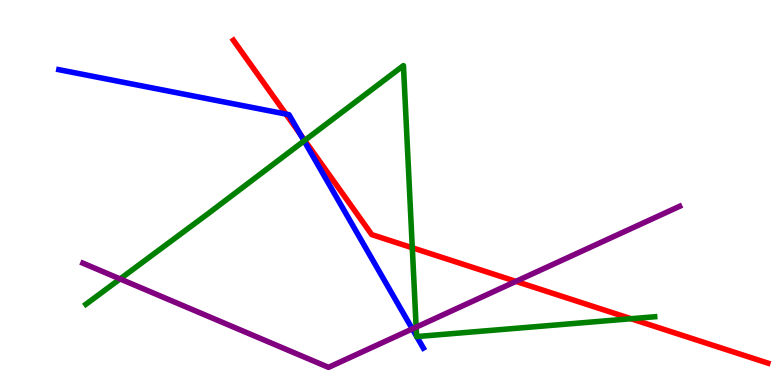[{'lines': ['blue', 'red'], 'intersections': [{'x': 3.69, 'y': 7.04}, {'x': 3.87, 'y': 6.52}]}, {'lines': ['green', 'red'], 'intersections': [{'x': 3.93, 'y': 6.35}, {'x': 5.32, 'y': 3.56}, {'x': 8.14, 'y': 1.72}]}, {'lines': ['purple', 'red'], 'intersections': [{'x': 6.66, 'y': 2.69}]}, {'lines': ['blue', 'green'], 'intersections': [{'x': 3.92, 'y': 6.34}, {'x': 5.38, 'y': 1.26}, {'x': 5.38, 'y': 1.26}]}, {'lines': ['blue', 'purple'], 'intersections': [{'x': 5.32, 'y': 1.46}]}, {'lines': ['green', 'purple'], 'intersections': [{'x': 1.55, 'y': 2.75}, {'x': 5.37, 'y': 1.5}]}]